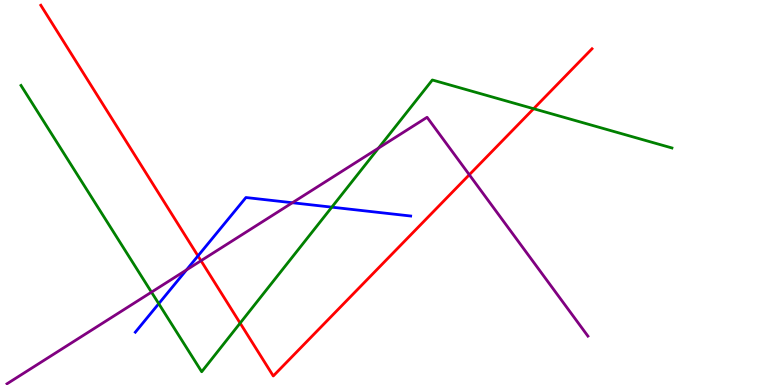[{'lines': ['blue', 'red'], 'intersections': [{'x': 2.55, 'y': 3.35}]}, {'lines': ['green', 'red'], 'intersections': [{'x': 3.1, 'y': 1.61}, {'x': 6.89, 'y': 7.18}]}, {'lines': ['purple', 'red'], 'intersections': [{'x': 2.59, 'y': 3.23}, {'x': 6.06, 'y': 5.46}]}, {'lines': ['blue', 'green'], 'intersections': [{'x': 2.05, 'y': 2.11}, {'x': 4.28, 'y': 4.62}]}, {'lines': ['blue', 'purple'], 'intersections': [{'x': 2.41, 'y': 2.99}, {'x': 3.77, 'y': 4.73}]}, {'lines': ['green', 'purple'], 'intersections': [{'x': 1.95, 'y': 2.41}, {'x': 4.88, 'y': 6.15}]}]